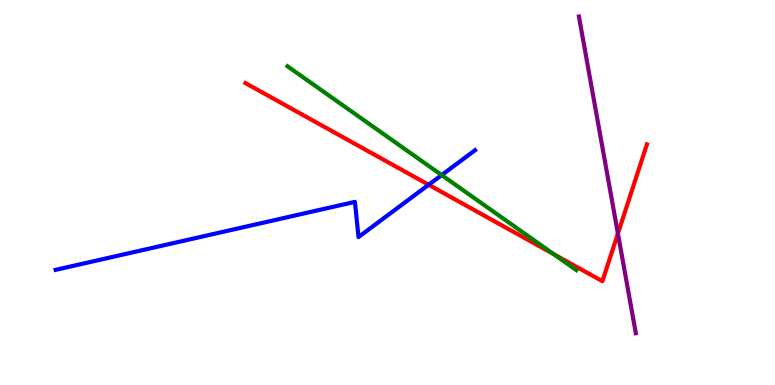[{'lines': ['blue', 'red'], 'intersections': [{'x': 5.53, 'y': 5.2}]}, {'lines': ['green', 'red'], 'intersections': [{'x': 7.15, 'y': 3.4}]}, {'lines': ['purple', 'red'], 'intersections': [{'x': 7.97, 'y': 3.93}]}, {'lines': ['blue', 'green'], 'intersections': [{'x': 5.7, 'y': 5.45}]}, {'lines': ['blue', 'purple'], 'intersections': []}, {'lines': ['green', 'purple'], 'intersections': []}]